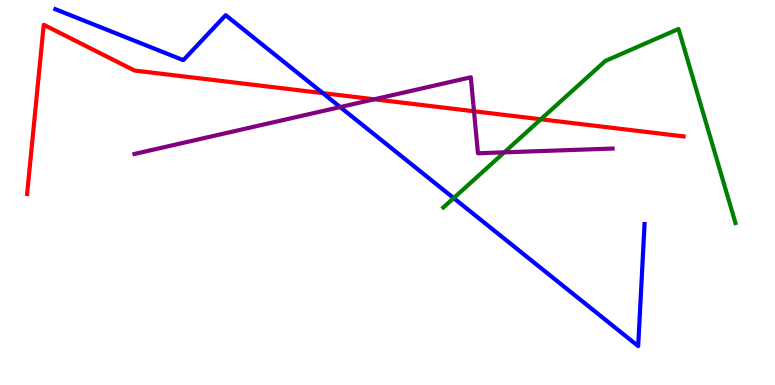[{'lines': ['blue', 'red'], 'intersections': [{'x': 4.17, 'y': 7.58}]}, {'lines': ['green', 'red'], 'intersections': [{'x': 6.98, 'y': 6.9}]}, {'lines': ['purple', 'red'], 'intersections': [{'x': 4.83, 'y': 7.42}, {'x': 6.12, 'y': 7.11}]}, {'lines': ['blue', 'green'], 'intersections': [{'x': 5.85, 'y': 4.85}]}, {'lines': ['blue', 'purple'], 'intersections': [{'x': 4.39, 'y': 7.22}]}, {'lines': ['green', 'purple'], 'intersections': [{'x': 6.51, 'y': 6.04}]}]